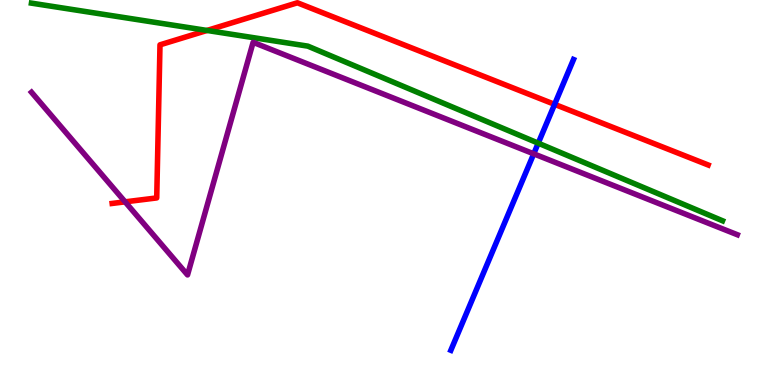[{'lines': ['blue', 'red'], 'intersections': [{'x': 7.16, 'y': 7.29}]}, {'lines': ['green', 'red'], 'intersections': [{'x': 2.67, 'y': 9.21}]}, {'lines': ['purple', 'red'], 'intersections': [{'x': 1.61, 'y': 4.76}]}, {'lines': ['blue', 'green'], 'intersections': [{'x': 6.94, 'y': 6.28}]}, {'lines': ['blue', 'purple'], 'intersections': [{'x': 6.89, 'y': 6.0}]}, {'lines': ['green', 'purple'], 'intersections': []}]